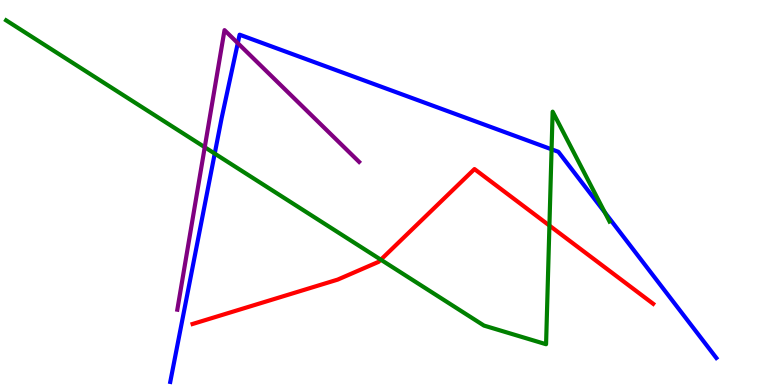[{'lines': ['blue', 'red'], 'intersections': []}, {'lines': ['green', 'red'], 'intersections': [{'x': 4.91, 'y': 3.25}, {'x': 7.09, 'y': 4.14}]}, {'lines': ['purple', 'red'], 'intersections': []}, {'lines': ['blue', 'green'], 'intersections': [{'x': 2.77, 'y': 6.01}, {'x': 7.12, 'y': 6.12}, {'x': 7.8, 'y': 4.48}]}, {'lines': ['blue', 'purple'], 'intersections': [{'x': 3.07, 'y': 8.88}]}, {'lines': ['green', 'purple'], 'intersections': [{'x': 2.64, 'y': 6.18}]}]